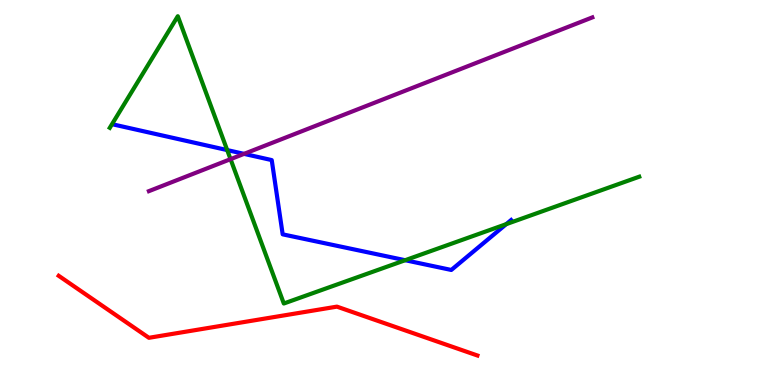[{'lines': ['blue', 'red'], 'intersections': []}, {'lines': ['green', 'red'], 'intersections': []}, {'lines': ['purple', 'red'], 'intersections': []}, {'lines': ['blue', 'green'], 'intersections': [{'x': 2.93, 'y': 6.1}, {'x': 5.23, 'y': 3.24}, {'x': 6.53, 'y': 4.18}]}, {'lines': ['blue', 'purple'], 'intersections': [{'x': 3.15, 'y': 6.0}]}, {'lines': ['green', 'purple'], 'intersections': [{'x': 2.97, 'y': 5.87}]}]